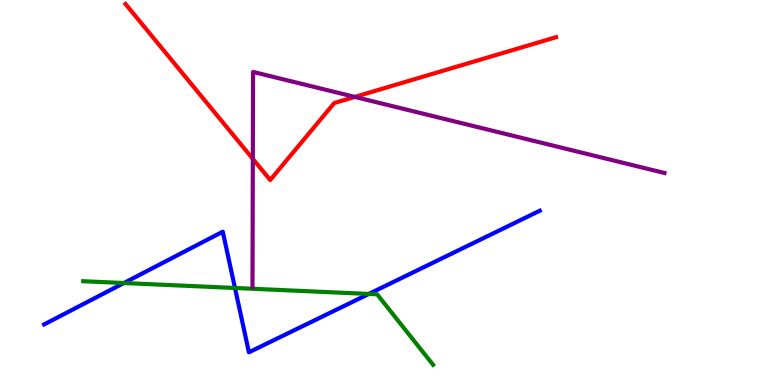[{'lines': ['blue', 'red'], 'intersections': []}, {'lines': ['green', 'red'], 'intersections': []}, {'lines': ['purple', 'red'], 'intersections': [{'x': 3.26, 'y': 5.87}, {'x': 4.58, 'y': 7.48}]}, {'lines': ['blue', 'green'], 'intersections': [{'x': 1.6, 'y': 2.65}, {'x': 3.03, 'y': 2.52}, {'x': 4.76, 'y': 2.36}]}, {'lines': ['blue', 'purple'], 'intersections': []}, {'lines': ['green', 'purple'], 'intersections': []}]